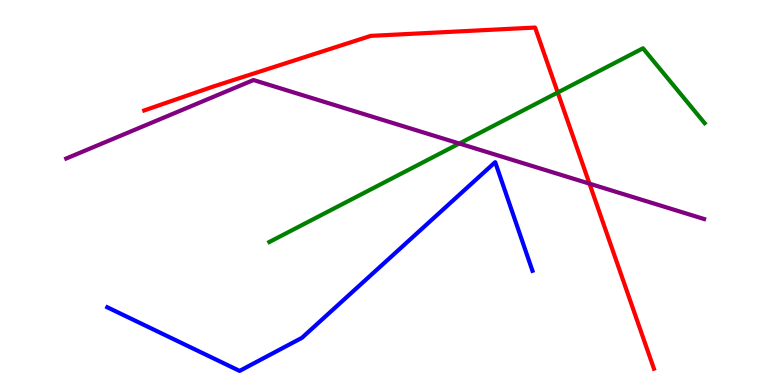[{'lines': ['blue', 'red'], 'intersections': []}, {'lines': ['green', 'red'], 'intersections': [{'x': 7.2, 'y': 7.6}]}, {'lines': ['purple', 'red'], 'intersections': [{'x': 7.61, 'y': 5.23}]}, {'lines': ['blue', 'green'], 'intersections': []}, {'lines': ['blue', 'purple'], 'intersections': []}, {'lines': ['green', 'purple'], 'intersections': [{'x': 5.93, 'y': 6.27}]}]